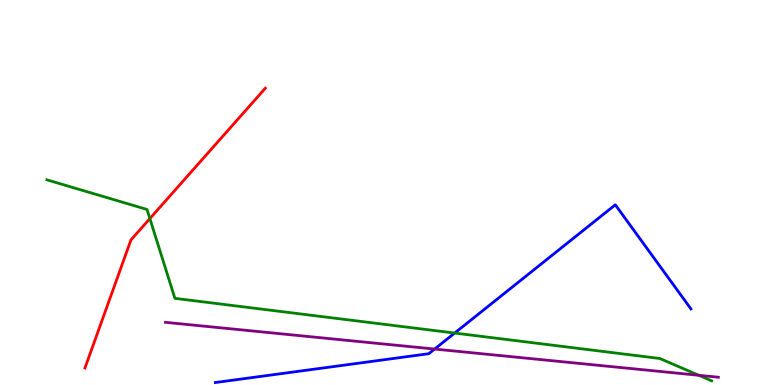[{'lines': ['blue', 'red'], 'intersections': []}, {'lines': ['green', 'red'], 'intersections': [{'x': 1.93, 'y': 4.32}]}, {'lines': ['purple', 'red'], 'intersections': []}, {'lines': ['blue', 'green'], 'intersections': [{'x': 5.87, 'y': 1.35}]}, {'lines': ['blue', 'purple'], 'intersections': [{'x': 5.61, 'y': 0.934}]}, {'lines': ['green', 'purple'], 'intersections': [{'x': 9.02, 'y': 0.252}]}]